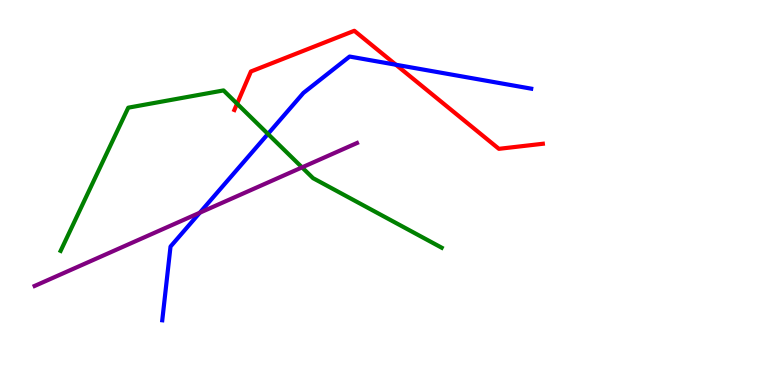[{'lines': ['blue', 'red'], 'intersections': [{'x': 5.11, 'y': 8.32}]}, {'lines': ['green', 'red'], 'intersections': [{'x': 3.06, 'y': 7.31}]}, {'lines': ['purple', 'red'], 'intersections': []}, {'lines': ['blue', 'green'], 'intersections': [{'x': 3.46, 'y': 6.52}]}, {'lines': ['blue', 'purple'], 'intersections': [{'x': 2.58, 'y': 4.47}]}, {'lines': ['green', 'purple'], 'intersections': [{'x': 3.9, 'y': 5.65}]}]